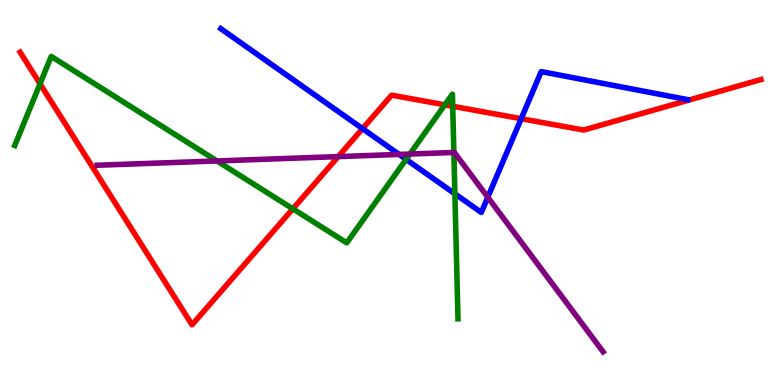[{'lines': ['blue', 'red'], 'intersections': [{'x': 4.68, 'y': 6.66}, {'x': 6.73, 'y': 6.92}]}, {'lines': ['green', 'red'], 'intersections': [{'x': 0.516, 'y': 7.82}, {'x': 3.78, 'y': 4.58}, {'x': 5.74, 'y': 7.28}, {'x': 5.84, 'y': 7.24}]}, {'lines': ['purple', 'red'], 'intersections': [{'x': 4.36, 'y': 5.93}]}, {'lines': ['blue', 'green'], 'intersections': [{'x': 5.24, 'y': 5.86}, {'x': 5.87, 'y': 4.97}]}, {'lines': ['blue', 'purple'], 'intersections': [{'x': 5.15, 'y': 5.99}, {'x': 6.29, 'y': 4.88}]}, {'lines': ['green', 'purple'], 'intersections': [{'x': 2.8, 'y': 5.82}, {'x': 5.29, 'y': 6.0}, {'x': 5.86, 'y': 6.04}]}]